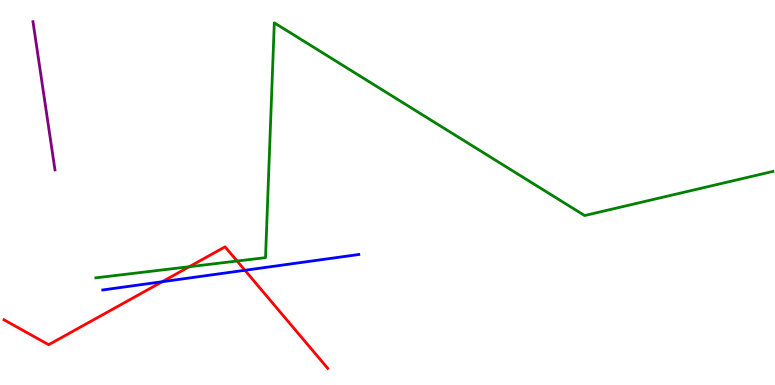[{'lines': ['blue', 'red'], 'intersections': [{'x': 2.09, 'y': 2.68}, {'x': 3.16, 'y': 2.98}]}, {'lines': ['green', 'red'], 'intersections': [{'x': 2.44, 'y': 3.07}, {'x': 3.06, 'y': 3.22}]}, {'lines': ['purple', 'red'], 'intersections': []}, {'lines': ['blue', 'green'], 'intersections': []}, {'lines': ['blue', 'purple'], 'intersections': []}, {'lines': ['green', 'purple'], 'intersections': []}]